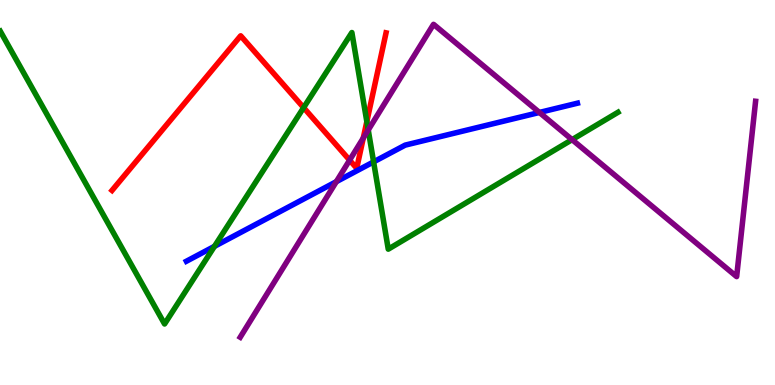[{'lines': ['blue', 'red'], 'intersections': []}, {'lines': ['green', 'red'], 'intersections': [{'x': 3.92, 'y': 7.2}, {'x': 4.73, 'y': 6.84}]}, {'lines': ['purple', 'red'], 'intersections': [{'x': 4.51, 'y': 5.84}, {'x': 4.69, 'y': 6.41}]}, {'lines': ['blue', 'green'], 'intersections': [{'x': 2.77, 'y': 3.6}, {'x': 4.82, 'y': 5.8}]}, {'lines': ['blue', 'purple'], 'intersections': [{'x': 4.34, 'y': 5.28}, {'x': 6.96, 'y': 7.08}]}, {'lines': ['green', 'purple'], 'intersections': [{'x': 4.75, 'y': 6.62}, {'x': 7.38, 'y': 6.37}]}]